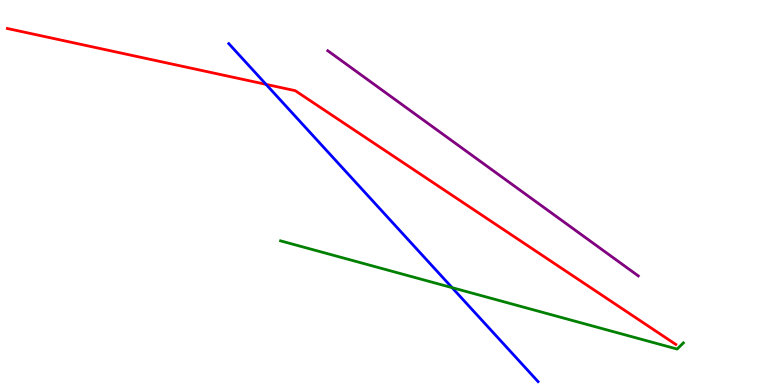[{'lines': ['blue', 'red'], 'intersections': [{'x': 3.43, 'y': 7.81}]}, {'lines': ['green', 'red'], 'intersections': []}, {'lines': ['purple', 'red'], 'intersections': []}, {'lines': ['blue', 'green'], 'intersections': [{'x': 5.83, 'y': 2.53}]}, {'lines': ['blue', 'purple'], 'intersections': []}, {'lines': ['green', 'purple'], 'intersections': []}]